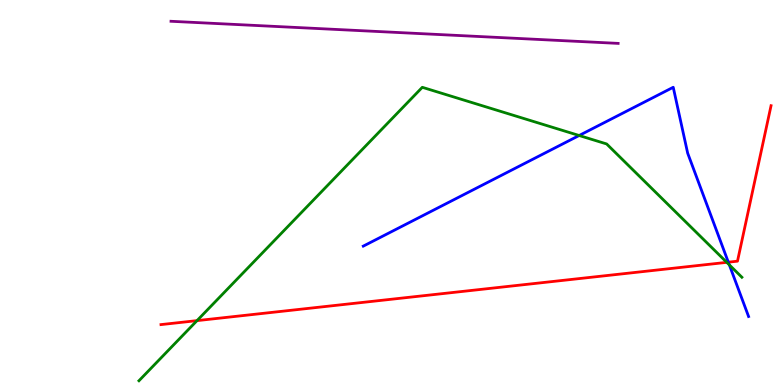[{'lines': ['blue', 'red'], 'intersections': [{'x': 9.4, 'y': 3.19}]}, {'lines': ['green', 'red'], 'intersections': [{'x': 2.54, 'y': 1.67}, {'x': 9.38, 'y': 3.19}]}, {'lines': ['purple', 'red'], 'intersections': []}, {'lines': ['blue', 'green'], 'intersections': [{'x': 7.47, 'y': 6.48}, {'x': 9.41, 'y': 3.12}]}, {'lines': ['blue', 'purple'], 'intersections': []}, {'lines': ['green', 'purple'], 'intersections': []}]